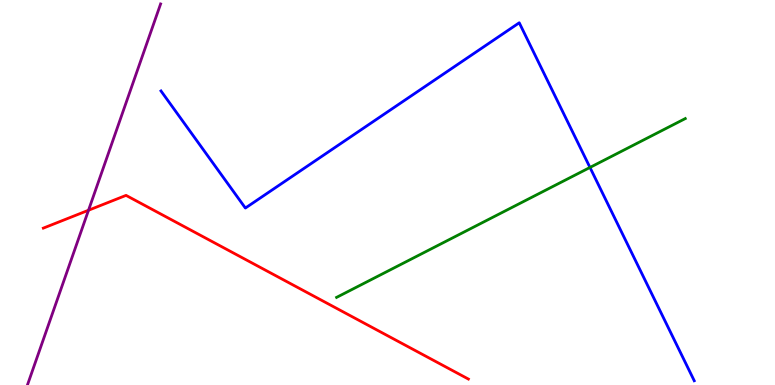[{'lines': ['blue', 'red'], 'intersections': []}, {'lines': ['green', 'red'], 'intersections': []}, {'lines': ['purple', 'red'], 'intersections': [{'x': 1.14, 'y': 4.54}]}, {'lines': ['blue', 'green'], 'intersections': [{'x': 7.61, 'y': 5.65}]}, {'lines': ['blue', 'purple'], 'intersections': []}, {'lines': ['green', 'purple'], 'intersections': []}]